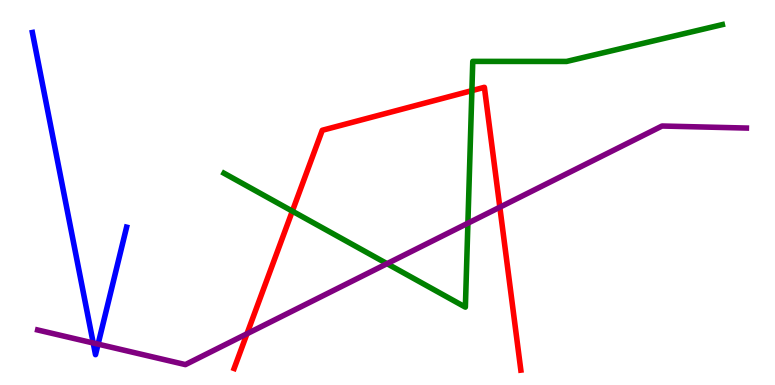[{'lines': ['blue', 'red'], 'intersections': []}, {'lines': ['green', 'red'], 'intersections': [{'x': 3.77, 'y': 4.52}, {'x': 6.09, 'y': 7.65}]}, {'lines': ['purple', 'red'], 'intersections': [{'x': 3.19, 'y': 1.33}, {'x': 6.45, 'y': 4.62}]}, {'lines': ['blue', 'green'], 'intersections': []}, {'lines': ['blue', 'purple'], 'intersections': [{'x': 1.2, 'y': 1.09}, {'x': 1.27, 'y': 1.06}]}, {'lines': ['green', 'purple'], 'intersections': [{'x': 4.99, 'y': 3.15}, {'x': 6.04, 'y': 4.2}]}]